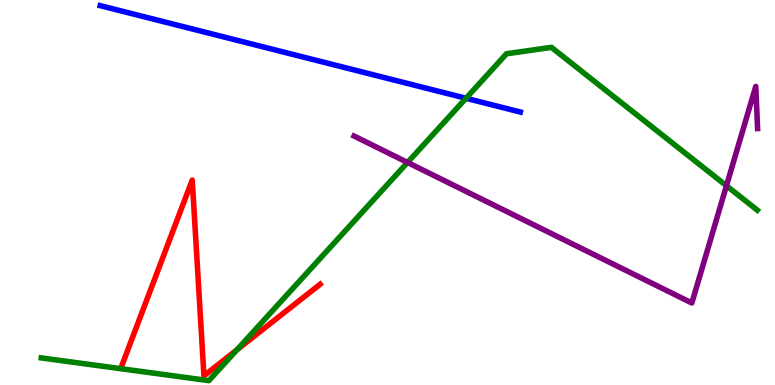[{'lines': ['blue', 'red'], 'intersections': []}, {'lines': ['green', 'red'], 'intersections': [{'x': 3.06, 'y': 0.913}]}, {'lines': ['purple', 'red'], 'intersections': []}, {'lines': ['blue', 'green'], 'intersections': [{'x': 6.01, 'y': 7.45}]}, {'lines': ['blue', 'purple'], 'intersections': []}, {'lines': ['green', 'purple'], 'intersections': [{'x': 5.26, 'y': 5.78}, {'x': 9.37, 'y': 5.18}]}]